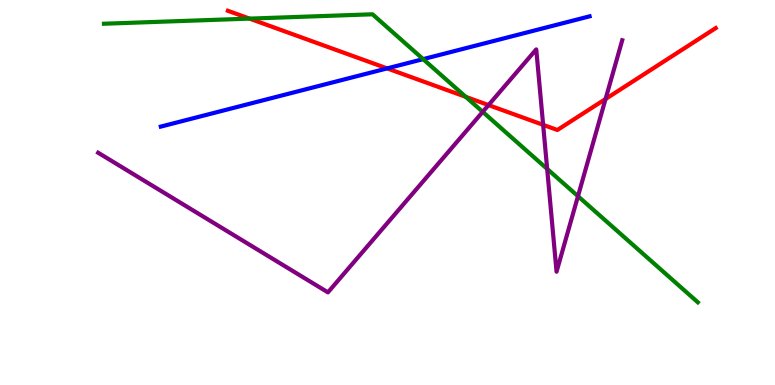[{'lines': ['blue', 'red'], 'intersections': [{'x': 5.0, 'y': 8.22}]}, {'lines': ['green', 'red'], 'intersections': [{'x': 3.22, 'y': 9.52}, {'x': 6.01, 'y': 7.48}]}, {'lines': ['purple', 'red'], 'intersections': [{'x': 6.3, 'y': 7.27}, {'x': 7.01, 'y': 6.76}, {'x': 7.81, 'y': 7.43}]}, {'lines': ['blue', 'green'], 'intersections': [{'x': 5.46, 'y': 8.46}]}, {'lines': ['blue', 'purple'], 'intersections': []}, {'lines': ['green', 'purple'], 'intersections': [{'x': 6.23, 'y': 7.09}, {'x': 7.06, 'y': 5.61}, {'x': 7.46, 'y': 4.9}]}]